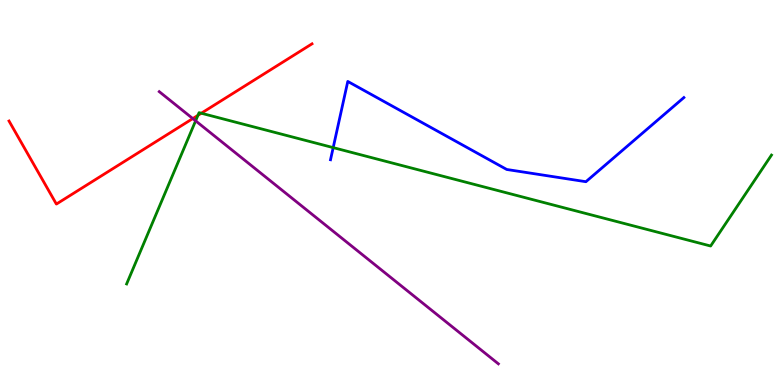[{'lines': ['blue', 'red'], 'intersections': []}, {'lines': ['green', 'red'], 'intersections': [{'x': 2.55, 'y': 7.0}, {'x': 2.6, 'y': 7.06}]}, {'lines': ['purple', 'red'], 'intersections': [{'x': 2.49, 'y': 6.92}]}, {'lines': ['blue', 'green'], 'intersections': [{'x': 4.3, 'y': 6.17}]}, {'lines': ['blue', 'purple'], 'intersections': []}, {'lines': ['green', 'purple'], 'intersections': [{'x': 2.52, 'y': 6.86}]}]